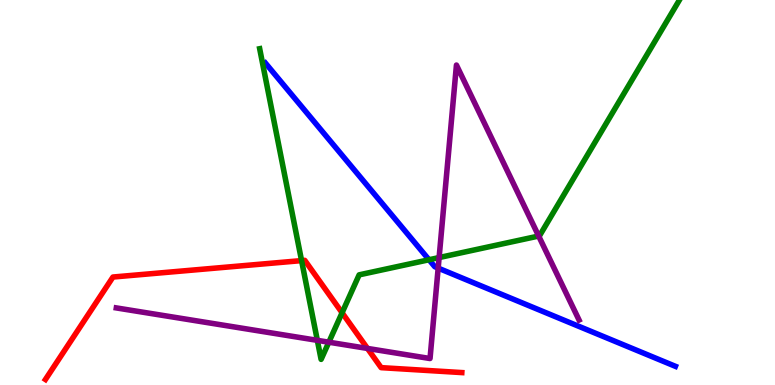[{'lines': ['blue', 'red'], 'intersections': []}, {'lines': ['green', 'red'], 'intersections': [{'x': 3.89, 'y': 3.23}, {'x': 4.41, 'y': 1.88}]}, {'lines': ['purple', 'red'], 'intersections': [{'x': 4.74, 'y': 0.95}]}, {'lines': ['blue', 'green'], 'intersections': [{'x': 5.54, 'y': 3.25}]}, {'lines': ['blue', 'purple'], 'intersections': [{'x': 5.65, 'y': 3.04}]}, {'lines': ['green', 'purple'], 'intersections': [{'x': 4.09, 'y': 1.16}, {'x': 4.24, 'y': 1.11}, {'x': 5.67, 'y': 3.31}, {'x': 6.95, 'y': 3.87}]}]